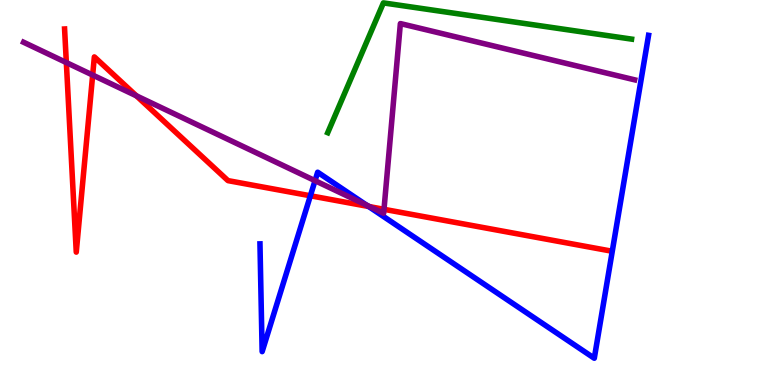[{'lines': ['blue', 'red'], 'intersections': [{'x': 4.0, 'y': 4.91}, {'x': 4.76, 'y': 4.64}]}, {'lines': ['green', 'red'], 'intersections': []}, {'lines': ['purple', 'red'], 'intersections': [{'x': 0.856, 'y': 8.38}, {'x': 1.2, 'y': 8.05}, {'x': 1.76, 'y': 7.51}, {'x': 4.77, 'y': 4.63}, {'x': 4.95, 'y': 4.56}]}, {'lines': ['blue', 'green'], 'intersections': []}, {'lines': ['blue', 'purple'], 'intersections': [{'x': 4.07, 'y': 5.31}, {'x': 4.73, 'y': 4.67}]}, {'lines': ['green', 'purple'], 'intersections': []}]